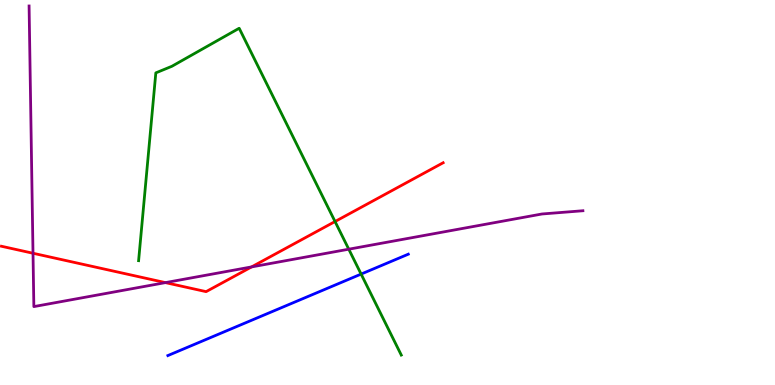[{'lines': ['blue', 'red'], 'intersections': []}, {'lines': ['green', 'red'], 'intersections': [{'x': 4.32, 'y': 4.25}]}, {'lines': ['purple', 'red'], 'intersections': [{'x': 0.426, 'y': 3.42}, {'x': 2.13, 'y': 2.66}, {'x': 3.25, 'y': 3.07}]}, {'lines': ['blue', 'green'], 'intersections': [{'x': 4.66, 'y': 2.88}]}, {'lines': ['blue', 'purple'], 'intersections': []}, {'lines': ['green', 'purple'], 'intersections': [{'x': 4.5, 'y': 3.53}]}]